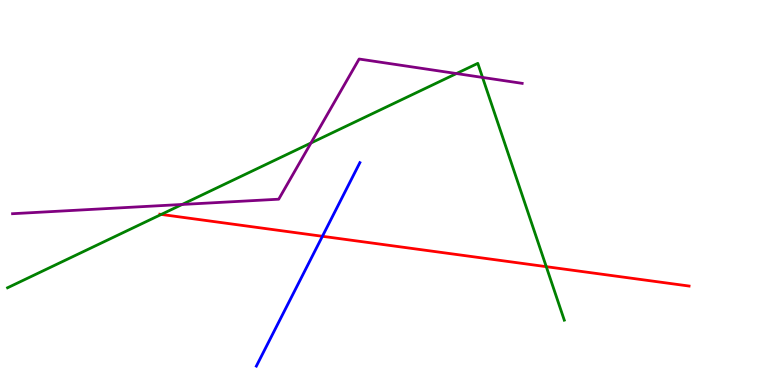[{'lines': ['blue', 'red'], 'intersections': [{'x': 4.16, 'y': 3.86}]}, {'lines': ['green', 'red'], 'intersections': [{'x': 2.08, 'y': 4.43}, {'x': 7.05, 'y': 3.07}]}, {'lines': ['purple', 'red'], 'intersections': []}, {'lines': ['blue', 'green'], 'intersections': []}, {'lines': ['blue', 'purple'], 'intersections': []}, {'lines': ['green', 'purple'], 'intersections': [{'x': 2.35, 'y': 4.69}, {'x': 4.01, 'y': 6.29}, {'x': 5.89, 'y': 8.09}, {'x': 6.23, 'y': 7.99}]}]